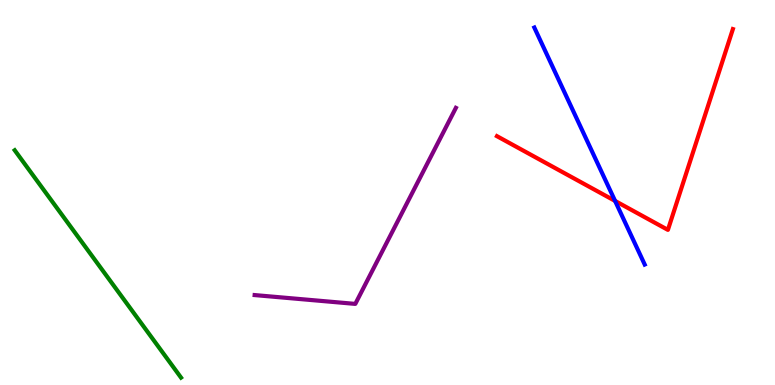[{'lines': ['blue', 'red'], 'intersections': [{'x': 7.94, 'y': 4.78}]}, {'lines': ['green', 'red'], 'intersections': []}, {'lines': ['purple', 'red'], 'intersections': []}, {'lines': ['blue', 'green'], 'intersections': []}, {'lines': ['blue', 'purple'], 'intersections': []}, {'lines': ['green', 'purple'], 'intersections': []}]